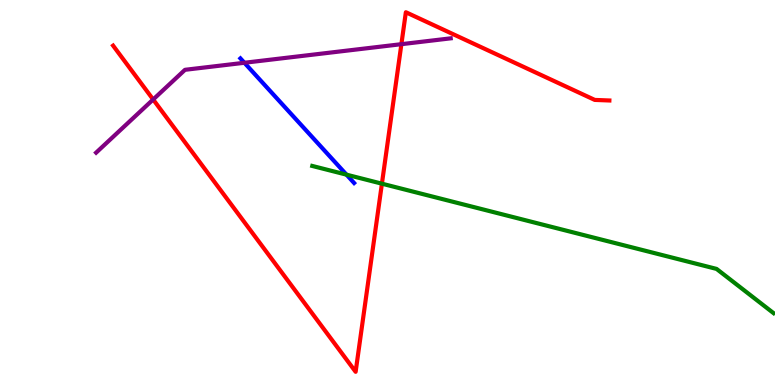[{'lines': ['blue', 'red'], 'intersections': []}, {'lines': ['green', 'red'], 'intersections': [{'x': 4.93, 'y': 5.23}]}, {'lines': ['purple', 'red'], 'intersections': [{'x': 1.98, 'y': 7.42}, {'x': 5.18, 'y': 8.85}]}, {'lines': ['blue', 'green'], 'intersections': [{'x': 4.47, 'y': 5.46}]}, {'lines': ['blue', 'purple'], 'intersections': [{'x': 3.15, 'y': 8.37}]}, {'lines': ['green', 'purple'], 'intersections': []}]